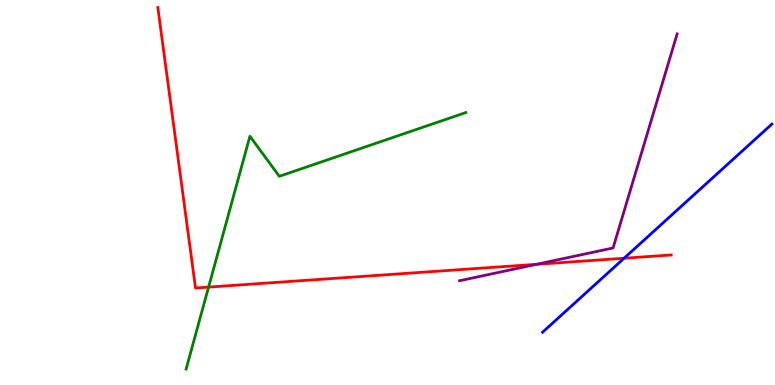[{'lines': ['blue', 'red'], 'intersections': [{'x': 8.05, 'y': 3.29}]}, {'lines': ['green', 'red'], 'intersections': [{'x': 2.69, 'y': 2.54}]}, {'lines': ['purple', 'red'], 'intersections': [{'x': 6.92, 'y': 3.13}]}, {'lines': ['blue', 'green'], 'intersections': []}, {'lines': ['blue', 'purple'], 'intersections': []}, {'lines': ['green', 'purple'], 'intersections': []}]